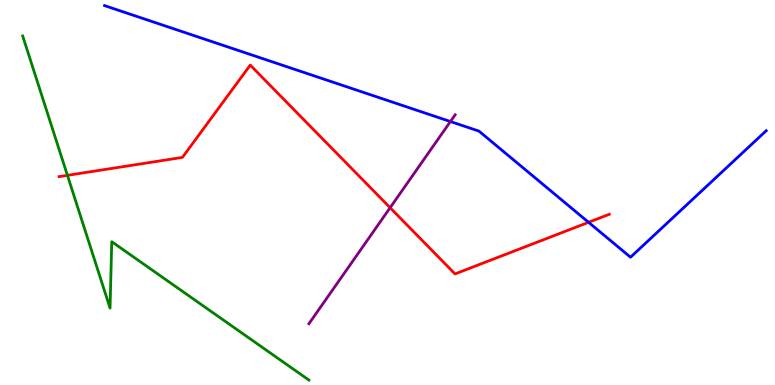[{'lines': ['blue', 'red'], 'intersections': [{'x': 7.59, 'y': 4.23}]}, {'lines': ['green', 'red'], 'intersections': [{'x': 0.87, 'y': 5.45}]}, {'lines': ['purple', 'red'], 'intersections': [{'x': 5.03, 'y': 4.6}]}, {'lines': ['blue', 'green'], 'intersections': []}, {'lines': ['blue', 'purple'], 'intersections': [{'x': 5.81, 'y': 6.84}]}, {'lines': ['green', 'purple'], 'intersections': []}]